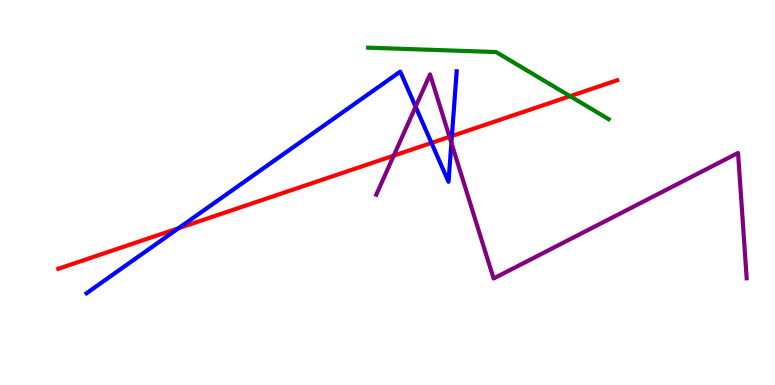[{'lines': ['blue', 'red'], 'intersections': [{'x': 2.3, 'y': 4.07}, {'x': 5.57, 'y': 6.29}, {'x': 5.83, 'y': 6.47}]}, {'lines': ['green', 'red'], 'intersections': [{'x': 7.36, 'y': 7.5}]}, {'lines': ['purple', 'red'], 'intersections': [{'x': 5.08, 'y': 5.96}, {'x': 5.8, 'y': 6.45}]}, {'lines': ['blue', 'green'], 'intersections': []}, {'lines': ['blue', 'purple'], 'intersections': [{'x': 5.36, 'y': 7.23}, {'x': 5.82, 'y': 6.29}]}, {'lines': ['green', 'purple'], 'intersections': []}]